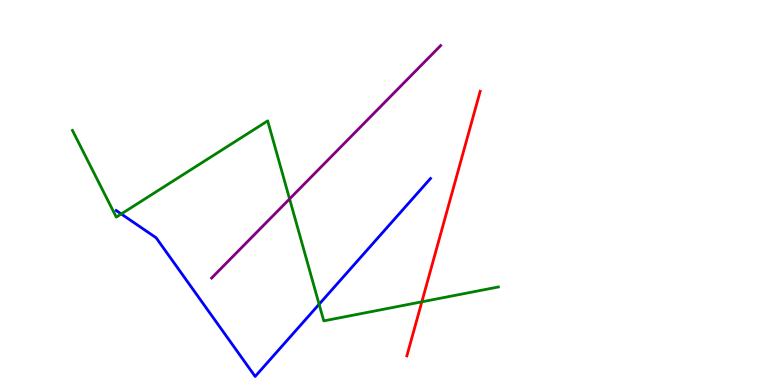[{'lines': ['blue', 'red'], 'intersections': []}, {'lines': ['green', 'red'], 'intersections': [{'x': 5.44, 'y': 2.16}]}, {'lines': ['purple', 'red'], 'intersections': []}, {'lines': ['blue', 'green'], 'intersections': [{'x': 1.56, 'y': 4.44}, {'x': 4.12, 'y': 2.1}]}, {'lines': ['blue', 'purple'], 'intersections': []}, {'lines': ['green', 'purple'], 'intersections': [{'x': 3.74, 'y': 4.83}]}]